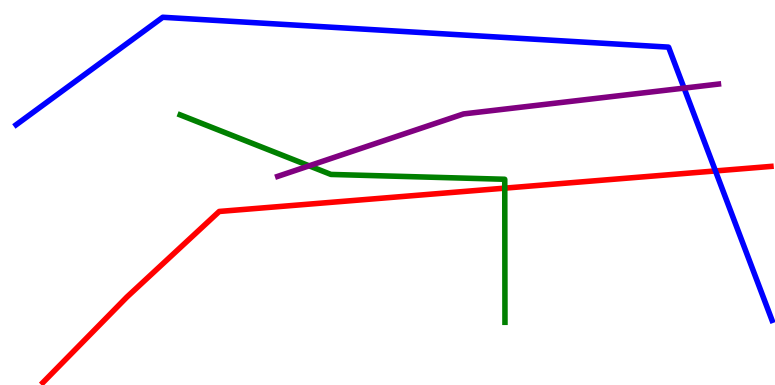[{'lines': ['blue', 'red'], 'intersections': [{'x': 9.23, 'y': 5.56}]}, {'lines': ['green', 'red'], 'intersections': [{'x': 6.51, 'y': 5.11}]}, {'lines': ['purple', 'red'], 'intersections': []}, {'lines': ['blue', 'green'], 'intersections': []}, {'lines': ['blue', 'purple'], 'intersections': [{'x': 8.83, 'y': 7.71}]}, {'lines': ['green', 'purple'], 'intersections': [{'x': 3.99, 'y': 5.69}]}]